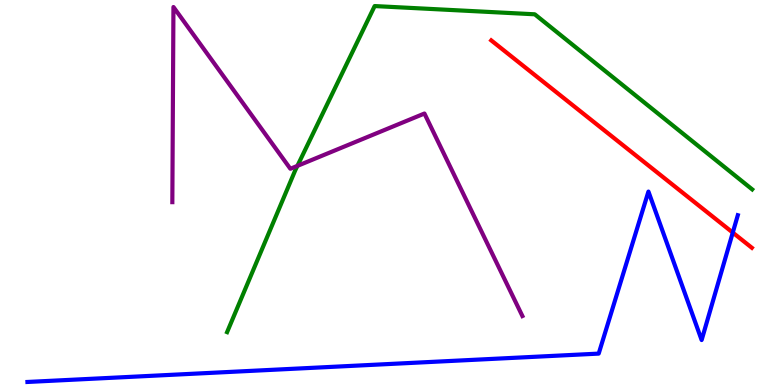[{'lines': ['blue', 'red'], 'intersections': [{'x': 9.46, 'y': 3.96}]}, {'lines': ['green', 'red'], 'intersections': []}, {'lines': ['purple', 'red'], 'intersections': []}, {'lines': ['blue', 'green'], 'intersections': []}, {'lines': ['blue', 'purple'], 'intersections': []}, {'lines': ['green', 'purple'], 'intersections': [{'x': 3.84, 'y': 5.69}]}]